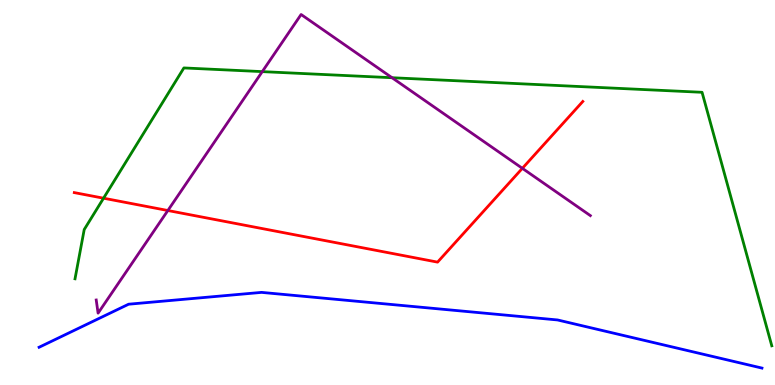[{'lines': ['blue', 'red'], 'intersections': []}, {'lines': ['green', 'red'], 'intersections': [{'x': 1.34, 'y': 4.85}]}, {'lines': ['purple', 'red'], 'intersections': [{'x': 2.17, 'y': 4.53}, {'x': 6.74, 'y': 5.63}]}, {'lines': ['blue', 'green'], 'intersections': []}, {'lines': ['blue', 'purple'], 'intersections': []}, {'lines': ['green', 'purple'], 'intersections': [{'x': 3.38, 'y': 8.14}, {'x': 5.06, 'y': 7.98}]}]